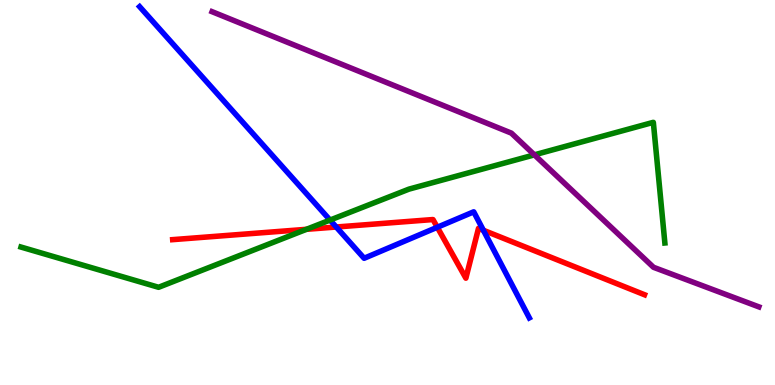[{'lines': ['blue', 'red'], 'intersections': [{'x': 4.34, 'y': 4.1}, {'x': 5.64, 'y': 4.1}, {'x': 6.24, 'y': 4.02}]}, {'lines': ['green', 'red'], 'intersections': [{'x': 3.95, 'y': 4.04}]}, {'lines': ['purple', 'red'], 'intersections': []}, {'lines': ['blue', 'green'], 'intersections': [{'x': 4.26, 'y': 4.28}]}, {'lines': ['blue', 'purple'], 'intersections': []}, {'lines': ['green', 'purple'], 'intersections': [{'x': 6.9, 'y': 5.98}]}]